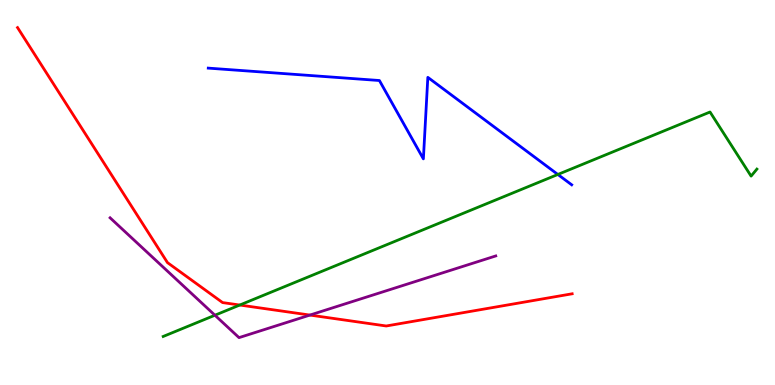[{'lines': ['blue', 'red'], 'intersections': []}, {'lines': ['green', 'red'], 'intersections': [{'x': 3.09, 'y': 2.08}]}, {'lines': ['purple', 'red'], 'intersections': [{'x': 4.0, 'y': 1.82}]}, {'lines': ['blue', 'green'], 'intersections': [{'x': 7.2, 'y': 5.47}]}, {'lines': ['blue', 'purple'], 'intersections': []}, {'lines': ['green', 'purple'], 'intersections': [{'x': 2.77, 'y': 1.81}]}]